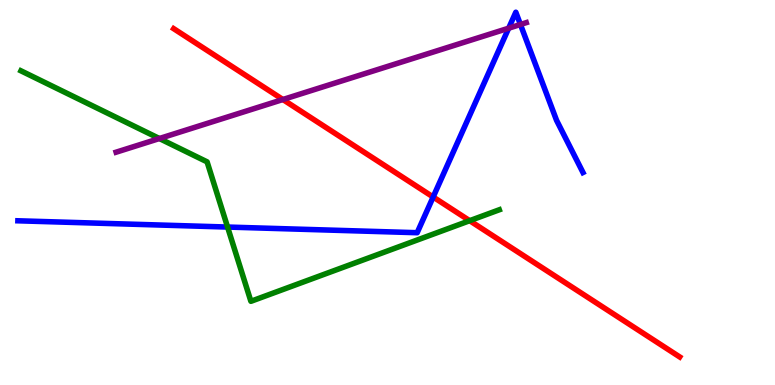[{'lines': ['blue', 'red'], 'intersections': [{'x': 5.59, 'y': 4.88}]}, {'lines': ['green', 'red'], 'intersections': [{'x': 6.06, 'y': 4.27}]}, {'lines': ['purple', 'red'], 'intersections': [{'x': 3.65, 'y': 7.42}]}, {'lines': ['blue', 'green'], 'intersections': [{'x': 2.94, 'y': 4.1}]}, {'lines': ['blue', 'purple'], 'intersections': [{'x': 6.56, 'y': 9.27}, {'x': 6.72, 'y': 9.36}]}, {'lines': ['green', 'purple'], 'intersections': [{'x': 2.06, 'y': 6.4}]}]